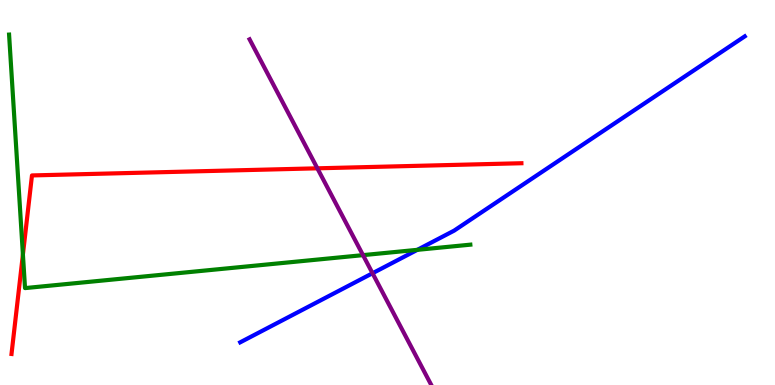[{'lines': ['blue', 'red'], 'intersections': []}, {'lines': ['green', 'red'], 'intersections': [{'x': 0.296, 'y': 3.39}]}, {'lines': ['purple', 'red'], 'intersections': [{'x': 4.1, 'y': 5.63}]}, {'lines': ['blue', 'green'], 'intersections': [{'x': 5.39, 'y': 3.51}]}, {'lines': ['blue', 'purple'], 'intersections': [{'x': 4.81, 'y': 2.9}]}, {'lines': ['green', 'purple'], 'intersections': [{'x': 4.68, 'y': 3.37}]}]